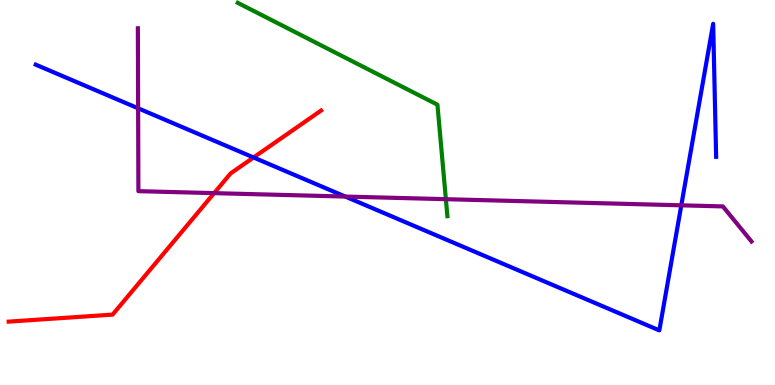[{'lines': ['blue', 'red'], 'intersections': [{'x': 3.27, 'y': 5.91}]}, {'lines': ['green', 'red'], 'intersections': []}, {'lines': ['purple', 'red'], 'intersections': [{'x': 2.76, 'y': 4.98}]}, {'lines': ['blue', 'green'], 'intersections': []}, {'lines': ['blue', 'purple'], 'intersections': [{'x': 1.78, 'y': 7.19}, {'x': 4.46, 'y': 4.89}, {'x': 8.79, 'y': 4.67}]}, {'lines': ['green', 'purple'], 'intersections': [{'x': 5.75, 'y': 4.83}]}]